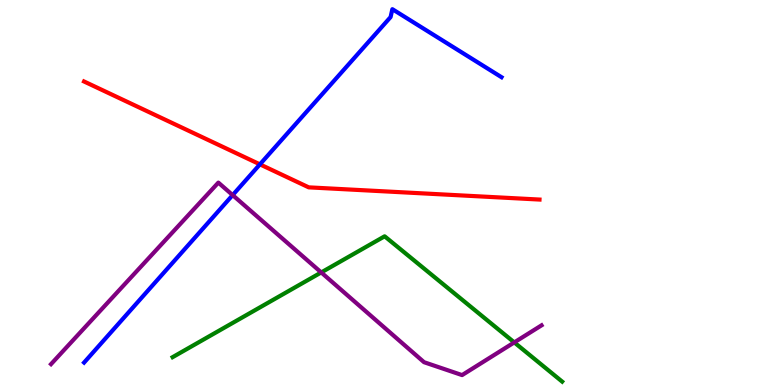[{'lines': ['blue', 'red'], 'intersections': [{'x': 3.35, 'y': 5.73}]}, {'lines': ['green', 'red'], 'intersections': []}, {'lines': ['purple', 'red'], 'intersections': []}, {'lines': ['blue', 'green'], 'intersections': []}, {'lines': ['blue', 'purple'], 'intersections': [{'x': 3.0, 'y': 4.93}]}, {'lines': ['green', 'purple'], 'intersections': [{'x': 4.14, 'y': 2.92}, {'x': 6.64, 'y': 1.11}]}]